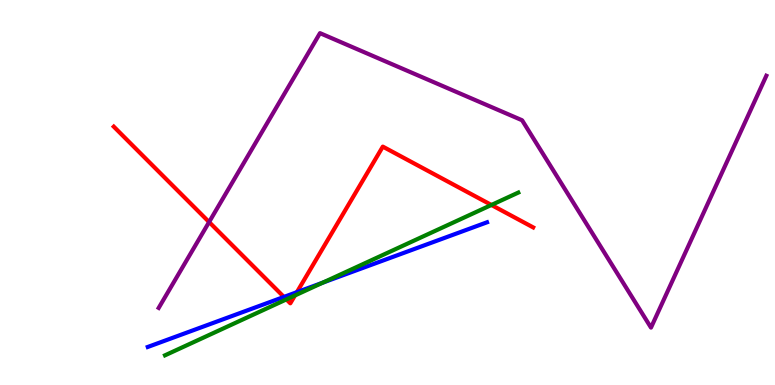[{'lines': ['blue', 'red'], 'intersections': [{'x': 3.66, 'y': 2.29}, {'x': 3.83, 'y': 2.41}]}, {'lines': ['green', 'red'], 'intersections': [{'x': 3.7, 'y': 2.22}, {'x': 3.81, 'y': 2.33}, {'x': 6.34, 'y': 4.68}]}, {'lines': ['purple', 'red'], 'intersections': [{'x': 2.7, 'y': 4.23}]}, {'lines': ['blue', 'green'], 'intersections': [{'x': 4.16, 'y': 2.66}]}, {'lines': ['blue', 'purple'], 'intersections': []}, {'lines': ['green', 'purple'], 'intersections': []}]